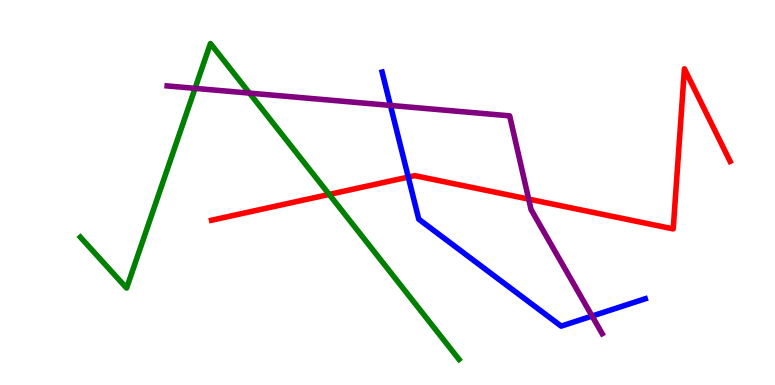[{'lines': ['blue', 'red'], 'intersections': [{'x': 5.27, 'y': 5.4}]}, {'lines': ['green', 'red'], 'intersections': [{'x': 4.25, 'y': 4.95}]}, {'lines': ['purple', 'red'], 'intersections': [{'x': 6.82, 'y': 4.83}]}, {'lines': ['blue', 'green'], 'intersections': []}, {'lines': ['blue', 'purple'], 'intersections': [{'x': 5.04, 'y': 7.26}, {'x': 7.64, 'y': 1.79}]}, {'lines': ['green', 'purple'], 'intersections': [{'x': 2.52, 'y': 7.71}, {'x': 3.22, 'y': 7.58}]}]